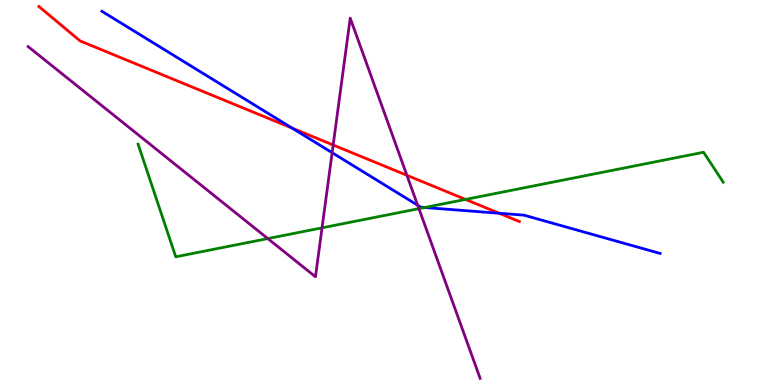[{'lines': ['blue', 'red'], 'intersections': [{'x': 3.77, 'y': 6.67}, {'x': 6.44, 'y': 4.46}]}, {'lines': ['green', 'red'], 'intersections': [{'x': 6.01, 'y': 4.82}]}, {'lines': ['purple', 'red'], 'intersections': [{'x': 4.3, 'y': 6.23}, {'x': 5.25, 'y': 5.45}]}, {'lines': ['blue', 'green'], 'intersections': [{'x': 5.48, 'y': 4.61}]}, {'lines': ['blue', 'purple'], 'intersections': [{'x': 4.29, 'y': 6.03}, {'x': 5.39, 'y': 4.67}]}, {'lines': ['green', 'purple'], 'intersections': [{'x': 3.46, 'y': 3.8}, {'x': 4.16, 'y': 4.08}, {'x': 5.41, 'y': 4.58}]}]